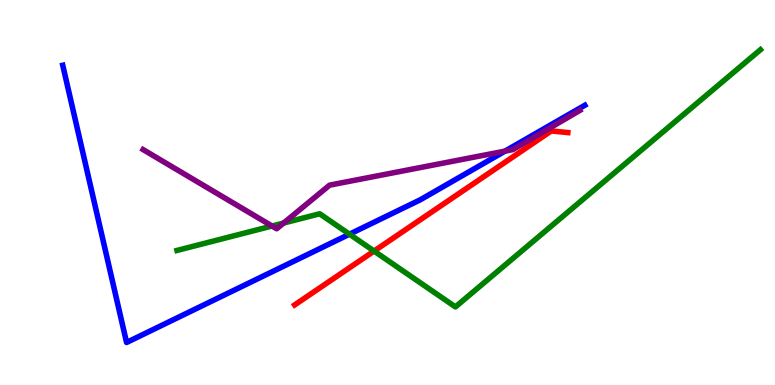[{'lines': ['blue', 'red'], 'intersections': []}, {'lines': ['green', 'red'], 'intersections': [{'x': 4.83, 'y': 3.48}]}, {'lines': ['purple', 'red'], 'intersections': []}, {'lines': ['blue', 'green'], 'intersections': [{'x': 4.51, 'y': 3.92}]}, {'lines': ['blue', 'purple'], 'intersections': [{'x': 6.52, 'y': 6.07}]}, {'lines': ['green', 'purple'], 'intersections': [{'x': 3.51, 'y': 4.13}, {'x': 3.66, 'y': 4.21}]}]